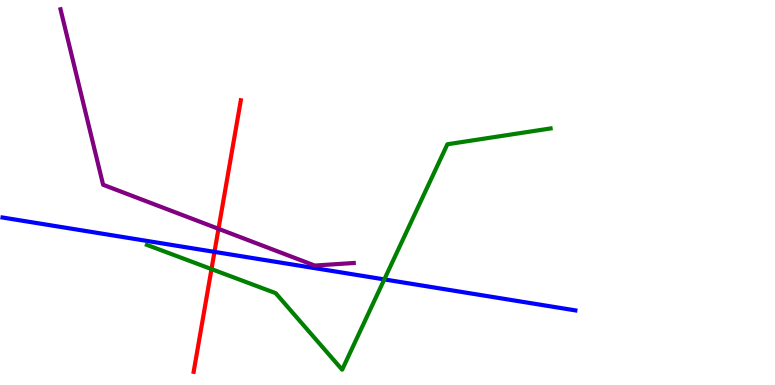[{'lines': ['blue', 'red'], 'intersections': [{'x': 2.77, 'y': 3.46}]}, {'lines': ['green', 'red'], 'intersections': [{'x': 2.73, 'y': 3.01}]}, {'lines': ['purple', 'red'], 'intersections': [{'x': 2.82, 'y': 4.06}]}, {'lines': ['blue', 'green'], 'intersections': [{'x': 4.96, 'y': 2.74}]}, {'lines': ['blue', 'purple'], 'intersections': []}, {'lines': ['green', 'purple'], 'intersections': []}]